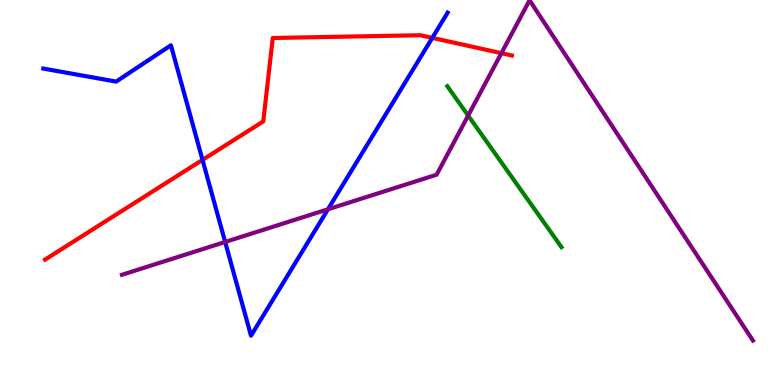[{'lines': ['blue', 'red'], 'intersections': [{'x': 2.61, 'y': 5.85}, {'x': 5.58, 'y': 9.02}]}, {'lines': ['green', 'red'], 'intersections': []}, {'lines': ['purple', 'red'], 'intersections': [{'x': 6.47, 'y': 8.62}]}, {'lines': ['blue', 'green'], 'intersections': []}, {'lines': ['blue', 'purple'], 'intersections': [{'x': 2.91, 'y': 3.72}, {'x': 4.23, 'y': 4.56}]}, {'lines': ['green', 'purple'], 'intersections': [{'x': 6.04, 'y': 7.0}]}]